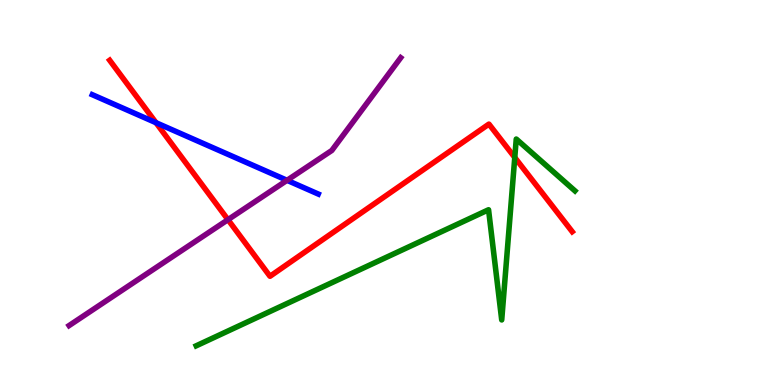[{'lines': ['blue', 'red'], 'intersections': [{'x': 2.01, 'y': 6.81}]}, {'lines': ['green', 'red'], 'intersections': [{'x': 6.64, 'y': 5.91}]}, {'lines': ['purple', 'red'], 'intersections': [{'x': 2.94, 'y': 4.29}]}, {'lines': ['blue', 'green'], 'intersections': []}, {'lines': ['blue', 'purple'], 'intersections': [{'x': 3.7, 'y': 5.32}]}, {'lines': ['green', 'purple'], 'intersections': []}]